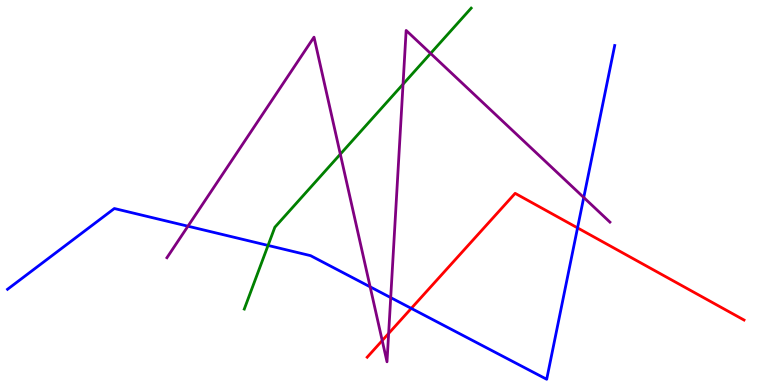[{'lines': ['blue', 'red'], 'intersections': [{'x': 5.31, 'y': 1.99}, {'x': 7.45, 'y': 4.08}]}, {'lines': ['green', 'red'], 'intersections': []}, {'lines': ['purple', 'red'], 'intersections': [{'x': 4.93, 'y': 1.15}, {'x': 5.01, 'y': 1.34}]}, {'lines': ['blue', 'green'], 'intersections': [{'x': 3.46, 'y': 3.62}]}, {'lines': ['blue', 'purple'], 'intersections': [{'x': 2.43, 'y': 4.12}, {'x': 4.78, 'y': 2.55}, {'x': 5.04, 'y': 2.27}, {'x': 7.53, 'y': 4.87}]}, {'lines': ['green', 'purple'], 'intersections': [{'x': 4.39, 'y': 6.0}, {'x': 5.2, 'y': 7.81}, {'x': 5.56, 'y': 8.61}]}]